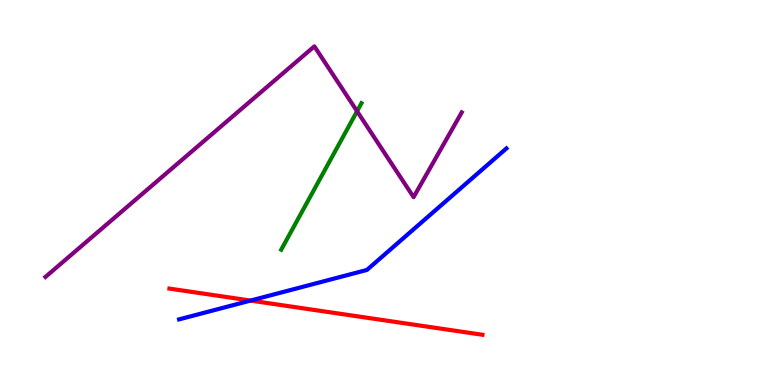[{'lines': ['blue', 'red'], 'intersections': [{'x': 3.23, 'y': 2.19}]}, {'lines': ['green', 'red'], 'intersections': []}, {'lines': ['purple', 'red'], 'intersections': []}, {'lines': ['blue', 'green'], 'intersections': []}, {'lines': ['blue', 'purple'], 'intersections': []}, {'lines': ['green', 'purple'], 'intersections': [{'x': 4.61, 'y': 7.11}]}]